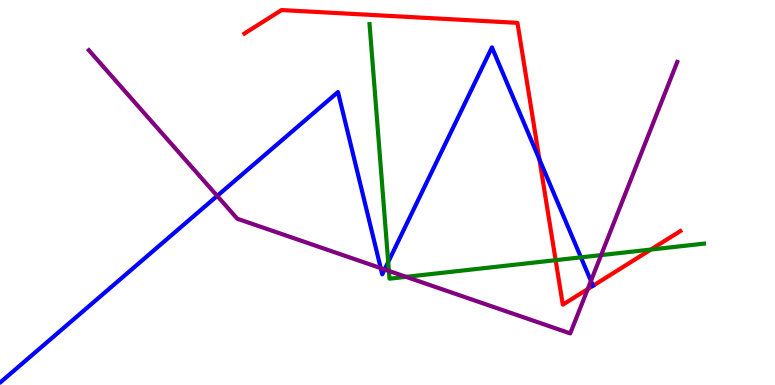[{'lines': ['blue', 'red'], 'intersections': [{'x': 6.96, 'y': 5.86}]}, {'lines': ['green', 'red'], 'intersections': [{'x': 7.17, 'y': 3.24}, {'x': 8.4, 'y': 3.52}]}, {'lines': ['purple', 'red'], 'intersections': [{'x': 7.58, 'y': 2.49}]}, {'lines': ['blue', 'green'], 'intersections': [{'x': 5.01, 'y': 3.19}, {'x': 7.5, 'y': 3.32}]}, {'lines': ['blue', 'purple'], 'intersections': [{'x': 2.8, 'y': 4.91}, {'x': 4.91, 'y': 3.04}, {'x': 4.96, 'y': 3.0}, {'x': 7.63, 'y': 2.7}]}, {'lines': ['green', 'purple'], 'intersections': [{'x': 5.02, 'y': 2.96}, {'x': 5.24, 'y': 2.81}, {'x': 7.76, 'y': 3.37}]}]